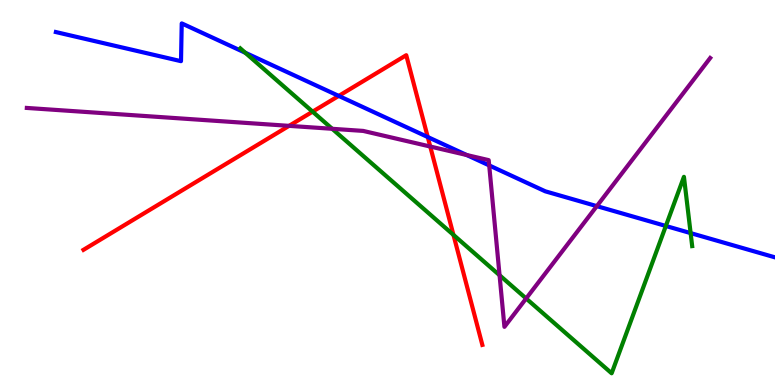[{'lines': ['blue', 'red'], 'intersections': [{'x': 4.37, 'y': 7.51}, {'x': 5.52, 'y': 6.44}]}, {'lines': ['green', 'red'], 'intersections': [{'x': 4.03, 'y': 7.1}, {'x': 5.85, 'y': 3.9}]}, {'lines': ['purple', 'red'], 'intersections': [{'x': 3.73, 'y': 6.73}, {'x': 5.55, 'y': 6.19}]}, {'lines': ['blue', 'green'], 'intersections': [{'x': 3.16, 'y': 8.63}, {'x': 8.59, 'y': 4.13}, {'x': 8.91, 'y': 3.95}]}, {'lines': ['blue', 'purple'], 'intersections': [{'x': 6.02, 'y': 5.97}, {'x': 6.31, 'y': 5.7}, {'x': 7.7, 'y': 4.65}]}, {'lines': ['green', 'purple'], 'intersections': [{'x': 4.29, 'y': 6.65}, {'x': 6.45, 'y': 2.85}, {'x': 6.79, 'y': 2.25}]}]